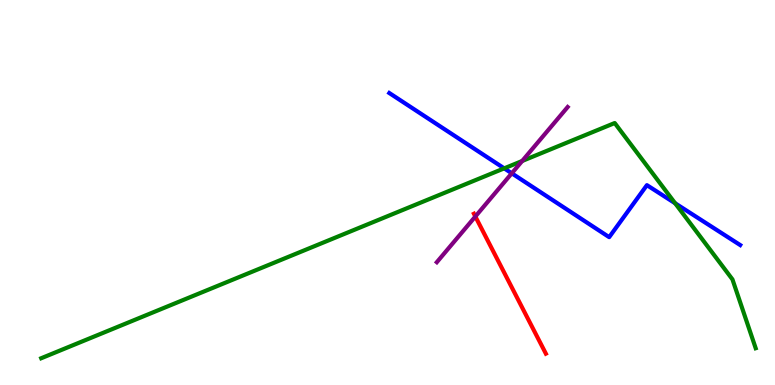[{'lines': ['blue', 'red'], 'intersections': []}, {'lines': ['green', 'red'], 'intersections': []}, {'lines': ['purple', 'red'], 'intersections': [{'x': 6.13, 'y': 4.38}]}, {'lines': ['blue', 'green'], 'intersections': [{'x': 6.51, 'y': 5.63}, {'x': 8.71, 'y': 4.72}]}, {'lines': ['blue', 'purple'], 'intersections': [{'x': 6.6, 'y': 5.5}]}, {'lines': ['green', 'purple'], 'intersections': [{'x': 6.74, 'y': 5.82}]}]